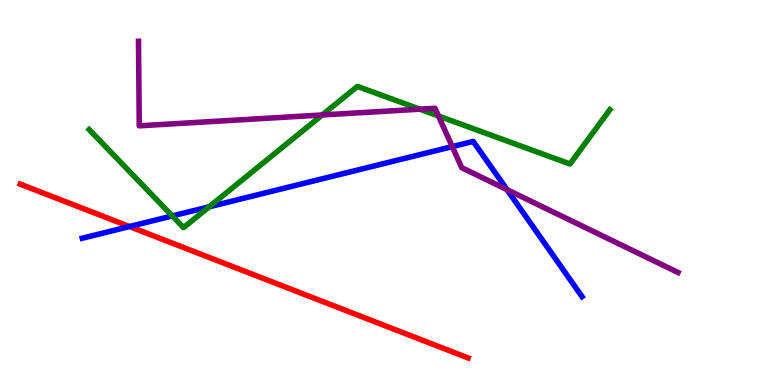[{'lines': ['blue', 'red'], 'intersections': [{'x': 1.67, 'y': 4.12}]}, {'lines': ['green', 'red'], 'intersections': []}, {'lines': ['purple', 'red'], 'intersections': []}, {'lines': ['blue', 'green'], 'intersections': [{'x': 2.22, 'y': 4.39}, {'x': 2.7, 'y': 4.63}]}, {'lines': ['blue', 'purple'], 'intersections': [{'x': 5.84, 'y': 6.19}, {'x': 6.54, 'y': 5.07}]}, {'lines': ['green', 'purple'], 'intersections': [{'x': 4.16, 'y': 7.01}, {'x': 5.42, 'y': 7.16}, {'x': 5.66, 'y': 6.99}]}]